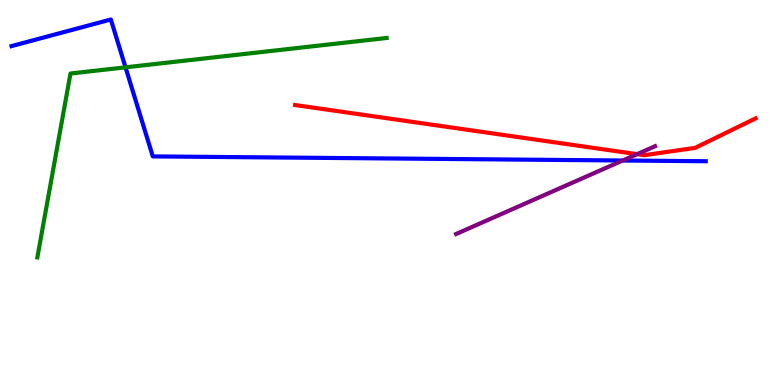[{'lines': ['blue', 'red'], 'intersections': []}, {'lines': ['green', 'red'], 'intersections': []}, {'lines': ['purple', 'red'], 'intersections': [{'x': 8.22, 'y': 6.0}]}, {'lines': ['blue', 'green'], 'intersections': [{'x': 1.62, 'y': 8.25}]}, {'lines': ['blue', 'purple'], 'intersections': [{'x': 8.03, 'y': 5.83}]}, {'lines': ['green', 'purple'], 'intersections': []}]